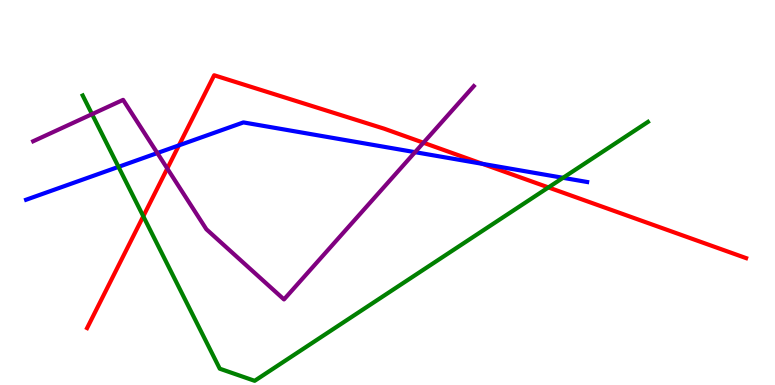[{'lines': ['blue', 'red'], 'intersections': [{'x': 2.31, 'y': 6.22}, {'x': 6.23, 'y': 5.74}]}, {'lines': ['green', 'red'], 'intersections': [{'x': 1.85, 'y': 4.38}, {'x': 7.08, 'y': 5.13}]}, {'lines': ['purple', 'red'], 'intersections': [{'x': 2.16, 'y': 5.62}, {'x': 5.46, 'y': 6.29}]}, {'lines': ['blue', 'green'], 'intersections': [{'x': 1.53, 'y': 5.67}, {'x': 7.26, 'y': 5.38}]}, {'lines': ['blue', 'purple'], 'intersections': [{'x': 2.03, 'y': 6.02}, {'x': 5.36, 'y': 6.05}]}, {'lines': ['green', 'purple'], 'intersections': [{'x': 1.19, 'y': 7.03}]}]